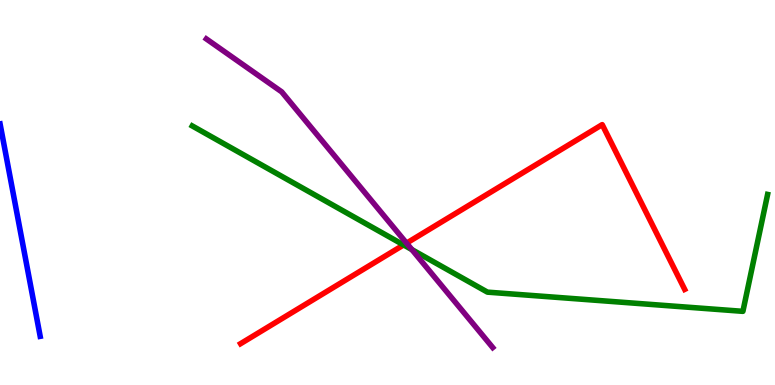[{'lines': ['blue', 'red'], 'intersections': []}, {'lines': ['green', 'red'], 'intersections': [{'x': 5.21, 'y': 3.64}]}, {'lines': ['purple', 'red'], 'intersections': [{'x': 5.25, 'y': 3.68}]}, {'lines': ['blue', 'green'], 'intersections': []}, {'lines': ['blue', 'purple'], 'intersections': []}, {'lines': ['green', 'purple'], 'intersections': [{'x': 5.31, 'y': 3.52}]}]